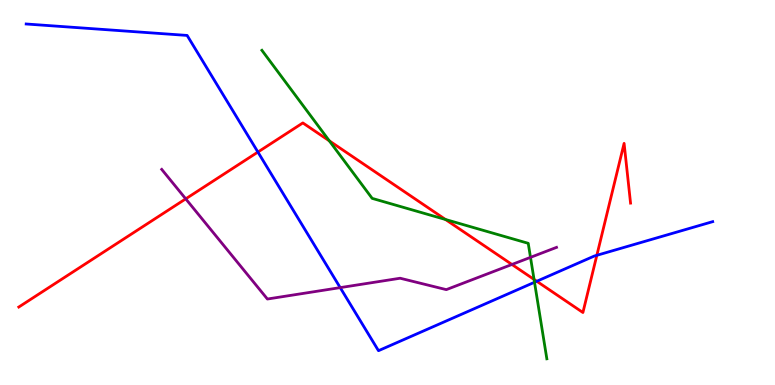[{'lines': ['blue', 'red'], 'intersections': [{'x': 3.33, 'y': 6.05}, {'x': 6.93, 'y': 2.69}, {'x': 7.7, 'y': 3.37}]}, {'lines': ['green', 'red'], 'intersections': [{'x': 4.25, 'y': 6.34}, {'x': 5.75, 'y': 4.3}, {'x': 6.89, 'y': 2.74}]}, {'lines': ['purple', 'red'], 'intersections': [{'x': 2.4, 'y': 4.84}, {'x': 6.61, 'y': 3.13}]}, {'lines': ['blue', 'green'], 'intersections': [{'x': 6.9, 'y': 2.67}]}, {'lines': ['blue', 'purple'], 'intersections': [{'x': 4.39, 'y': 2.53}]}, {'lines': ['green', 'purple'], 'intersections': [{'x': 6.85, 'y': 3.32}]}]